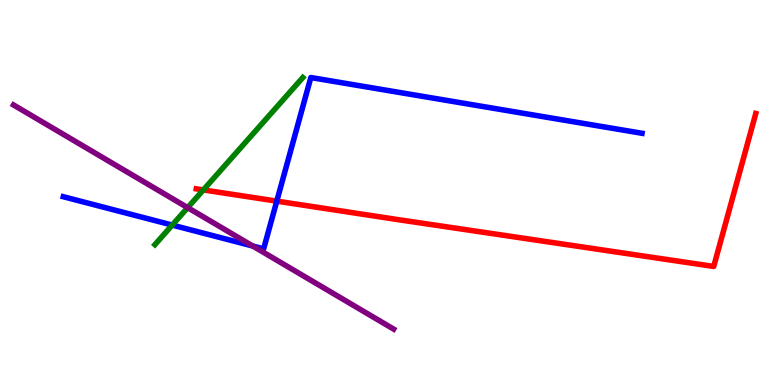[{'lines': ['blue', 'red'], 'intersections': [{'x': 3.57, 'y': 4.78}]}, {'lines': ['green', 'red'], 'intersections': [{'x': 2.62, 'y': 5.07}]}, {'lines': ['purple', 'red'], 'intersections': []}, {'lines': ['blue', 'green'], 'intersections': [{'x': 2.22, 'y': 4.15}]}, {'lines': ['blue', 'purple'], 'intersections': [{'x': 3.26, 'y': 3.61}]}, {'lines': ['green', 'purple'], 'intersections': [{'x': 2.42, 'y': 4.61}]}]